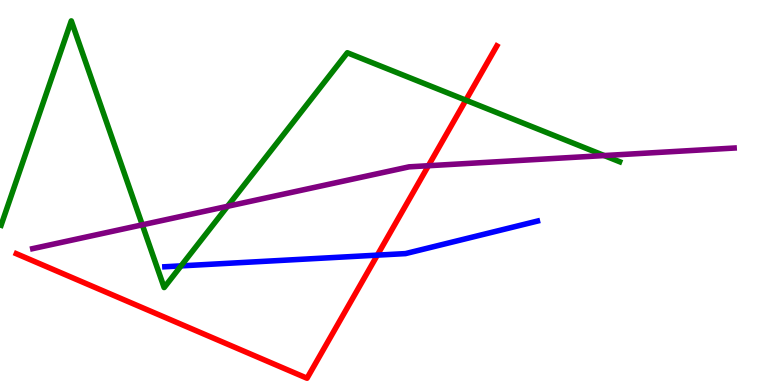[{'lines': ['blue', 'red'], 'intersections': [{'x': 4.87, 'y': 3.37}]}, {'lines': ['green', 'red'], 'intersections': [{'x': 6.01, 'y': 7.4}]}, {'lines': ['purple', 'red'], 'intersections': [{'x': 5.53, 'y': 5.7}]}, {'lines': ['blue', 'green'], 'intersections': [{'x': 2.34, 'y': 3.09}]}, {'lines': ['blue', 'purple'], 'intersections': []}, {'lines': ['green', 'purple'], 'intersections': [{'x': 1.84, 'y': 4.16}, {'x': 2.94, 'y': 4.64}, {'x': 7.8, 'y': 5.96}]}]